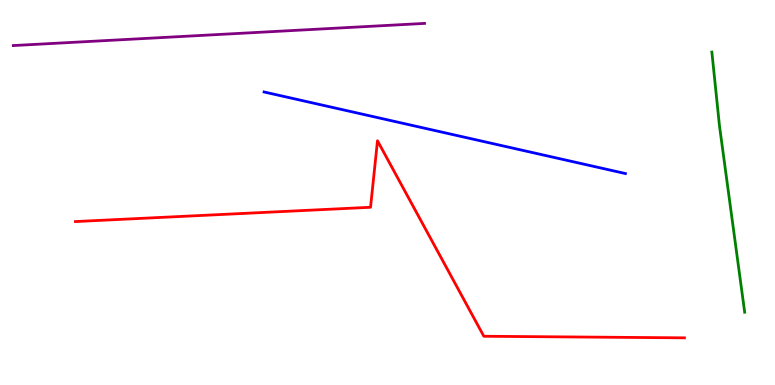[{'lines': ['blue', 'red'], 'intersections': []}, {'lines': ['green', 'red'], 'intersections': []}, {'lines': ['purple', 'red'], 'intersections': []}, {'lines': ['blue', 'green'], 'intersections': []}, {'lines': ['blue', 'purple'], 'intersections': []}, {'lines': ['green', 'purple'], 'intersections': []}]